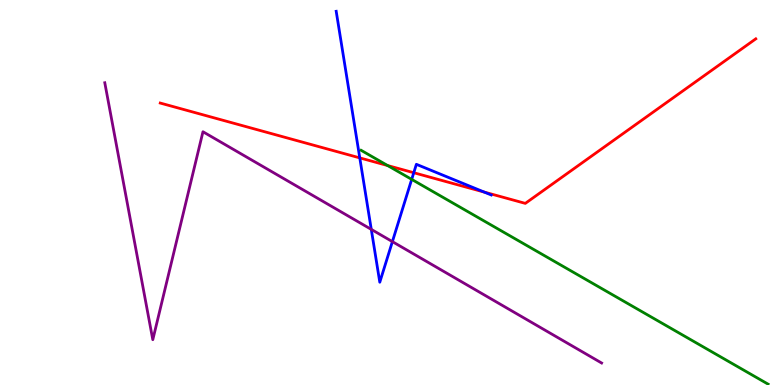[{'lines': ['blue', 'red'], 'intersections': [{'x': 4.64, 'y': 5.9}, {'x': 5.34, 'y': 5.51}, {'x': 6.25, 'y': 5.01}]}, {'lines': ['green', 'red'], 'intersections': [{'x': 5.0, 'y': 5.7}]}, {'lines': ['purple', 'red'], 'intersections': []}, {'lines': ['blue', 'green'], 'intersections': [{'x': 5.31, 'y': 5.34}]}, {'lines': ['blue', 'purple'], 'intersections': [{'x': 4.79, 'y': 4.04}, {'x': 5.06, 'y': 3.72}]}, {'lines': ['green', 'purple'], 'intersections': []}]